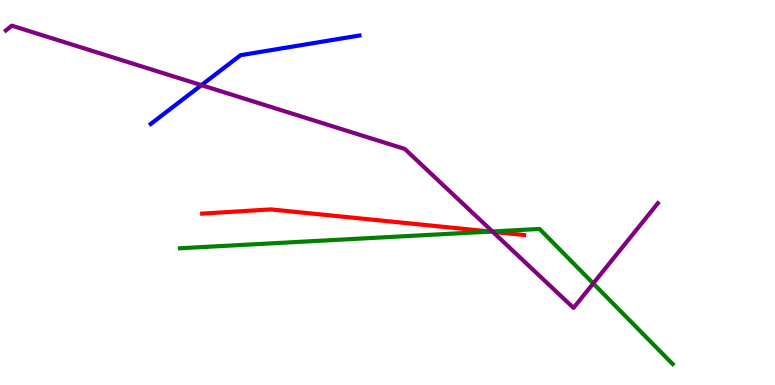[{'lines': ['blue', 'red'], 'intersections': []}, {'lines': ['green', 'red'], 'intersections': [{'x': 6.33, 'y': 3.98}]}, {'lines': ['purple', 'red'], 'intersections': [{'x': 6.36, 'y': 3.98}]}, {'lines': ['blue', 'green'], 'intersections': []}, {'lines': ['blue', 'purple'], 'intersections': [{'x': 2.6, 'y': 7.79}]}, {'lines': ['green', 'purple'], 'intersections': [{'x': 6.35, 'y': 3.99}, {'x': 7.65, 'y': 2.64}]}]